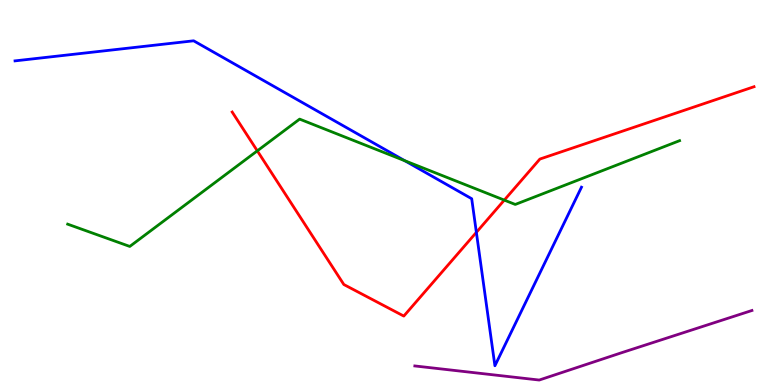[{'lines': ['blue', 'red'], 'intersections': [{'x': 6.15, 'y': 3.97}]}, {'lines': ['green', 'red'], 'intersections': [{'x': 3.32, 'y': 6.08}, {'x': 6.51, 'y': 4.8}]}, {'lines': ['purple', 'red'], 'intersections': []}, {'lines': ['blue', 'green'], 'intersections': [{'x': 5.22, 'y': 5.82}]}, {'lines': ['blue', 'purple'], 'intersections': []}, {'lines': ['green', 'purple'], 'intersections': []}]